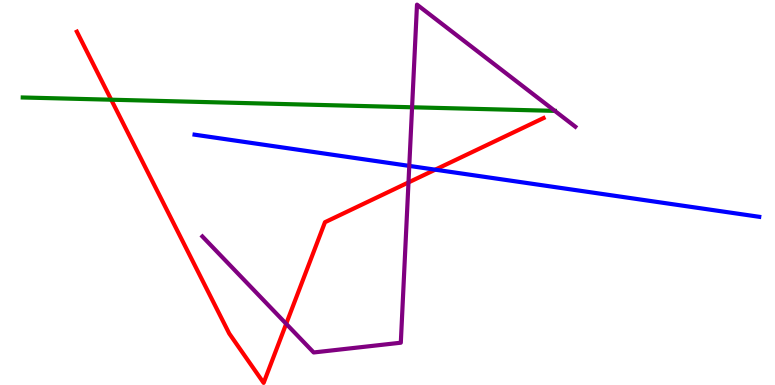[{'lines': ['blue', 'red'], 'intersections': [{'x': 5.62, 'y': 5.59}]}, {'lines': ['green', 'red'], 'intersections': [{'x': 1.43, 'y': 7.41}]}, {'lines': ['purple', 'red'], 'intersections': [{'x': 3.69, 'y': 1.59}, {'x': 5.27, 'y': 5.26}]}, {'lines': ['blue', 'green'], 'intersections': []}, {'lines': ['blue', 'purple'], 'intersections': [{'x': 5.28, 'y': 5.69}]}, {'lines': ['green', 'purple'], 'intersections': [{'x': 5.32, 'y': 7.21}, {'x': 7.16, 'y': 7.12}]}]